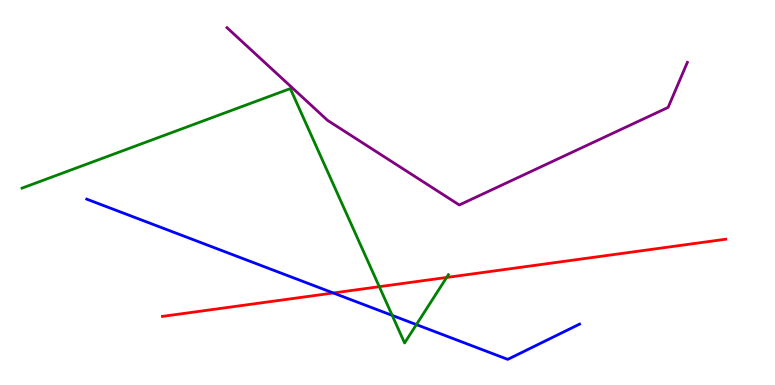[{'lines': ['blue', 'red'], 'intersections': [{'x': 4.3, 'y': 2.39}]}, {'lines': ['green', 'red'], 'intersections': [{'x': 4.89, 'y': 2.55}, {'x': 5.76, 'y': 2.79}]}, {'lines': ['purple', 'red'], 'intersections': []}, {'lines': ['blue', 'green'], 'intersections': [{'x': 5.06, 'y': 1.81}, {'x': 5.37, 'y': 1.57}]}, {'lines': ['blue', 'purple'], 'intersections': []}, {'lines': ['green', 'purple'], 'intersections': []}]